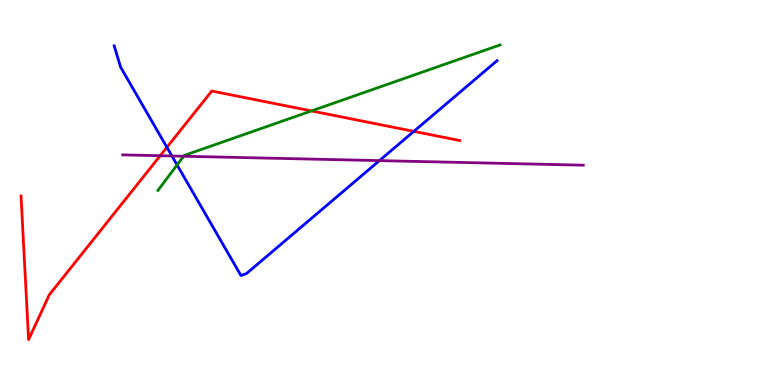[{'lines': ['blue', 'red'], 'intersections': [{'x': 2.15, 'y': 6.17}, {'x': 5.34, 'y': 6.59}]}, {'lines': ['green', 'red'], 'intersections': [{'x': 4.02, 'y': 7.12}]}, {'lines': ['purple', 'red'], 'intersections': [{'x': 2.07, 'y': 5.96}]}, {'lines': ['blue', 'green'], 'intersections': [{'x': 2.29, 'y': 5.72}]}, {'lines': ['blue', 'purple'], 'intersections': [{'x': 2.22, 'y': 5.95}, {'x': 4.9, 'y': 5.83}]}, {'lines': ['green', 'purple'], 'intersections': [{'x': 2.37, 'y': 5.94}]}]